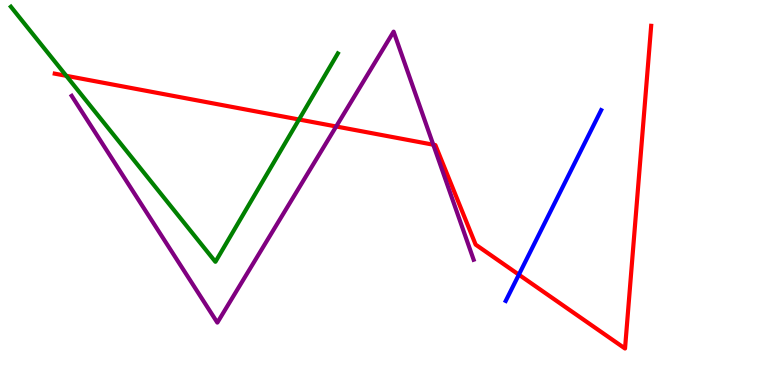[{'lines': ['blue', 'red'], 'intersections': [{'x': 6.69, 'y': 2.87}]}, {'lines': ['green', 'red'], 'intersections': [{'x': 0.855, 'y': 8.03}, {'x': 3.86, 'y': 6.9}]}, {'lines': ['purple', 'red'], 'intersections': [{'x': 4.34, 'y': 6.71}, {'x': 5.59, 'y': 6.24}]}, {'lines': ['blue', 'green'], 'intersections': []}, {'lines': ['blue', 'purple'], 'intersections': []}, {'lines': ['green', 'purple'], 'intersections': []}]